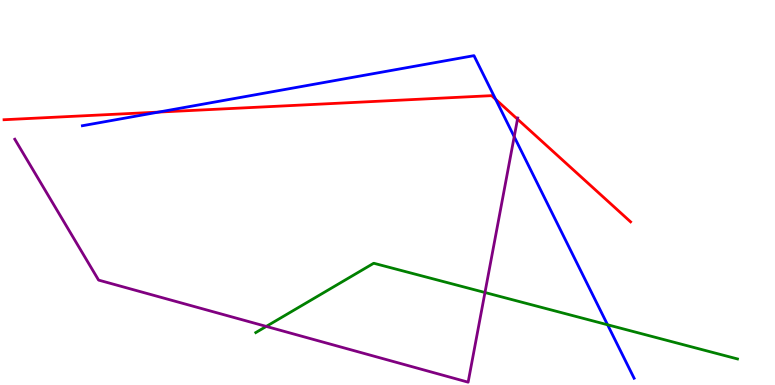[{'lines': ['blue', 'red'], 'intersections': [{'x': 2.05, 'y': 7.09}, {'x': 6.4, 'y': 7.42}]}, {'lines': ['green', 'red'], 'intersections': []}, {'lines': ['purple', 'red'], 'intersections': [{'x': 6.68, 'y': 6.91}]}, {'lines': ['blue', 'green'], 'intersections': [{'x': 7.84, 'y': 1.56}]}, {'lines': ['blue', 'purple'], 'intersections': [{'x': 6.63, 'y': 6.45}]}, {'lines': ['green', 'purple'], 'intersections': [{'x': 3.44, 'y': 1.52}, {'x': 6.26, 'y': 2.4}]}]